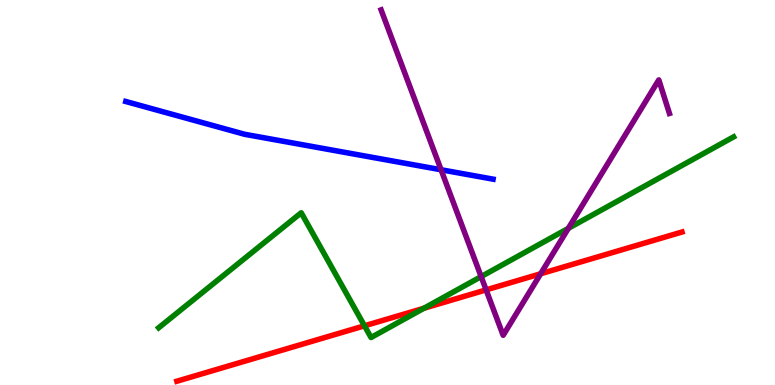[{'lines': ['blue', 'red'], 'intersections': []}, {'lines': ['green', 'red'], 'intersections': [{'x': 4.7, 'y': 1.54}, {'x': 5.47, 'y': 1.99}]}, {'lines': ['purple', 'red'], 'intersections': [{'x': 6.27, 'y': 2.47}, {'x': 6.98, 'y': 2.89}]}, {'lines': ['blue', 'green'], 'intersections': []}, {'lines': ['blue', 'purple'], 'intersections': [{'x': 5.69, 'y': 5.59}]}, {'lines': ['green', 'purple'], 'intersections': [{'x': 6.21, 'y': 2.82}, {'x': 7.33, 'y': 4.07}]}]